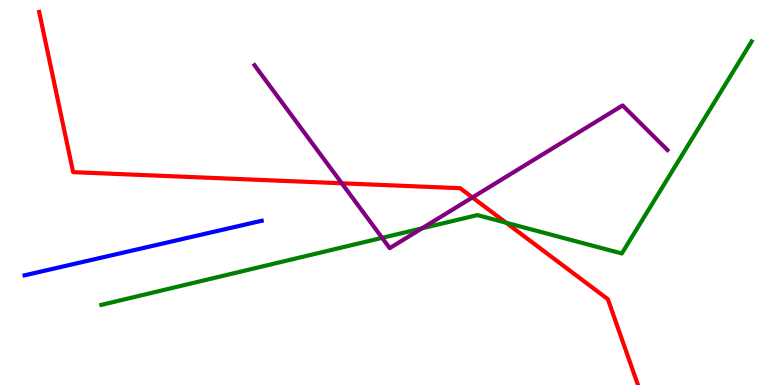[{'lines': ['blue', 'red'], 'intersections': []}, {'lines': ['green', 'red'], 'intersections': [{'x': 6.53, 'y': 4.21}]}, {'lines': ['purple', 'red'], 'intersections': [{'x': 4.41, 'y': 5.24}, {'x': 6.1, 'y': 4.87}]}, {'lines': ['blue', 'green'], 'intersections': []}, {'lines': ['blue', 'purple'], 'intersections': []}, {'lines': ['green', 'purple'], 'intersections': [{'x': 4.93, 'y': 3.82}, {'x': 5.45, 'y': 4.07}]}]